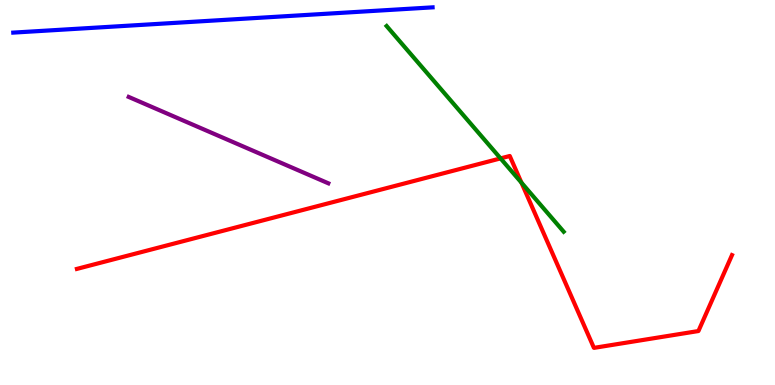[{'lines': ['blue', 'red'], 'intersections': []}, {'lines': ['green', 'red'], 'intersections': [{'x': 6.46, 'y': 5.89}, {'x': 6.73, 'y': 5.26}]}, {'lines': ['purple', 'red'], 'intersections': []}, {'lines': ['blue', 'green'], 'intersections': []}, {'lines': ['blue', 'purple'], 'intersections': []}, {'lines': ['green', 'purple'], 'intersections': []}]